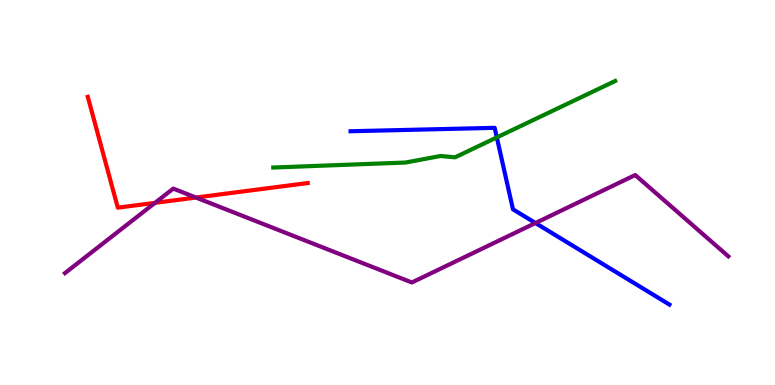[{'lines': ['blue', 'red'], 'intersections': []}, {'lines': ['green', 'red'], 'intersections': []}, {'lines': ['purple', 'red'], 'intersections': [{'x': 2.0, 'y': 4.73}, {'x': 2.53, 'y': 4.87}]}, {'lines': ['blue', 'green'], 'intersections': [{'x': 6.41, 'y': 6.43}]}, {'lines': ['blue', 'purple'], 'intersections': [{'x': 6.91, 'y': 4.21}]}, {'lines': ['green', 'purple'], 'intersections': []}]